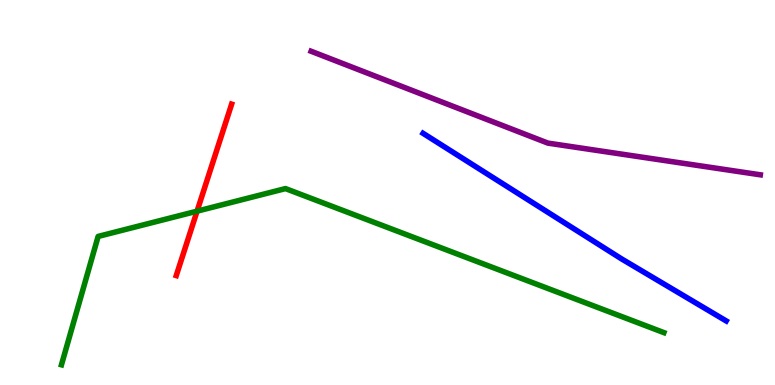[{'lines': ['blue', 'red'], 'intersections': []}, {'lines': ['green', 'red'], 'intersections': [{'x': 2.54, 'y': 4.52}]}, {'lines': ['purple', 'red'], 'intersections': []}, {'lines': ['blue', 'green'], 'intersections': []}, {'lines': ['blue', 'purple'], 'intersections': []}, {'lines': ['green', 'purple'], 'intersections': []}]